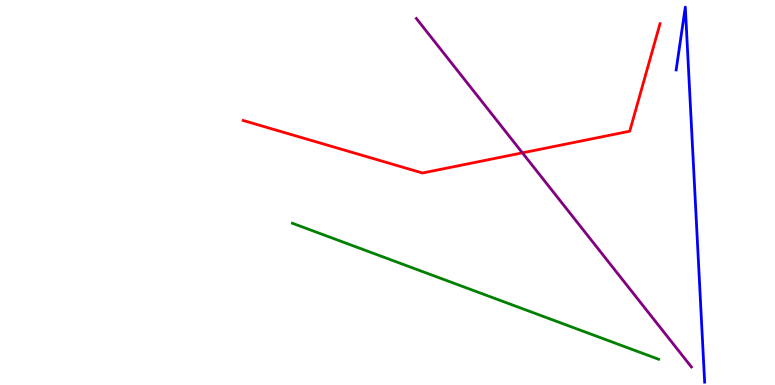[{'lines': ['blue', 'red'], 'intersections': []}, {'lines': ['green', 'red'], 'intersections': []}, {'lines': ['purple', 'red'], 'intersections': [{'x': 6.74, 'y': 6.03}]}, {'lines': ['blue', 'green'], 'intersections': []}, {'lines': ['blue', 'purple'], 'intersections': []}, {'lines': ['green', 'purple'], 'intersections': []}]